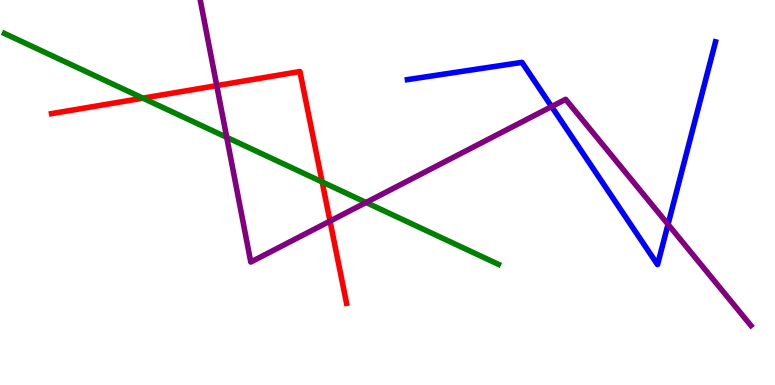[{'lines': ['blue', 'red'], 'intersections': []}, {'lines': ['green', 'red'], 'intersections': [{'x': 1.84, 'y': 7.45}, {'x': 4.16, 'y': 5.27}]}, {'lines': ['purple', 'red'], 'intersections': [{'x': 2.8, 'y': 7.78}, {'x': 4.26, 'y': 4.26}]}, {'lines': ['blue', 'green'], 'intersections': []}, {'lines': ['blue', 'purple'], 'intersections': [{'x': 7.12, 'y': 7.23}, {'x': 8.62, 'y': 4.17}]}, {'lines': ['green', 'purple'], 'intersections': [{'x': 2.93, 'y': 6.43}, {'x': 4.72, 'y': 4.74}]}]